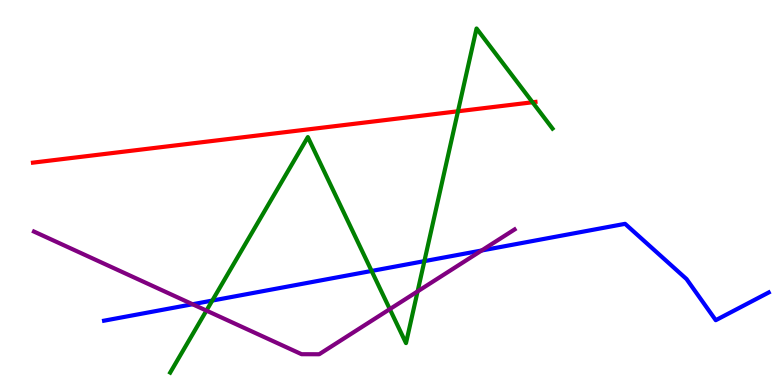[{'lines': ['blue', 'red'], 'intersections': []}, {'lines': ['green', 'red'], 'intersections': [{'x': 5.91, 'y': 7.11}, {'x': 6.87, 'y': 7.34}]}, {'lines': ['purple', 'red'], 'intersections': []}, {'lines': ['blue', 'green'], 'intersections': [{'x': 2.74, 'y': 2.19}, {'x': 4.8, 'y': 2.96}, {'x': 5.48, 'y': 3.22}]}, {'lines': ['blue', 'purple'], 'intersections': [{'x': 2.48, 'y': 2.1}, {'x': 6.21, 'y': 3.49}]}, {'lines': ['green', 'purple'], 'intersections': [{'x': 2.66, 'y': 1.93}, {'x': 5.03, 'y': 1.97}, {'x': 5.39, 'y': 2.43}]}]